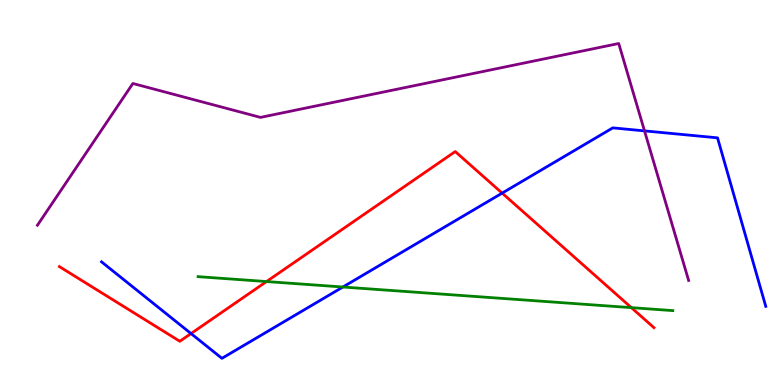[{'lines': ['blue', 'red'], 'intersections': [{'x': 2.46, 'y': 1.34}, {'x': 6.48, 'y': 4.98}]}, {'lines': ['green', 'red'], 'intersections': [{'x': 3.44, 'y': 2.69}, {'x': 8.15, 'y': 2.01}]}, {'lines': ['purple', 'red'], 'intersections': []}, {'lines': ['blue', 'green'], 'intersections': [{'x': 4.42, 'y': 2.55}]}, {'lines': ['blue', 'purple'], 'intersections': [{'x': 8.32, 'y': 6.6}]}, {'lines': ['green', 'purple'], 'intersections': []}]